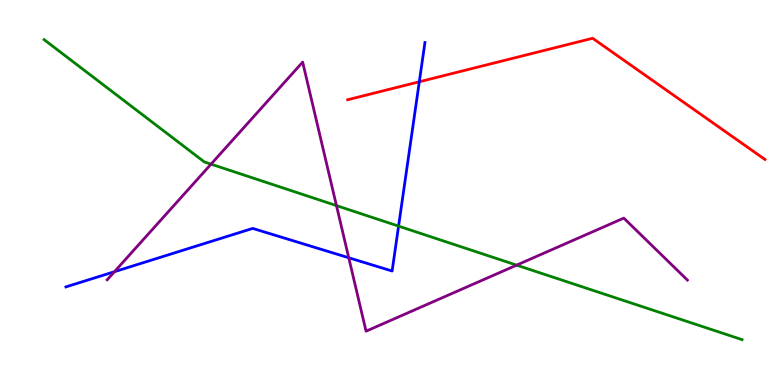[{'lines': ['blue', 'red'], 'intersections': [{'x': 5.41, 'y': 7.88}]}, {'lines': ['green', 'red'], 'intersections': []}, {'lines': ['purple', 'red'], 'intersections': []}, {'lines': ['blue', 'green'], 'intersections': [{'x': 5.14, 'y': 4.13}]}, {'lines': ['blue', 'purple'], 'intersections': [{'x': 1.48, 'y': 2.94}, {'x': 4.5, 'y': 3.3}]}, {'lines': ['green', 'purple'], 'intersections': [{'x': 2.72, 'y': 5.74}, {'x': 4.34, 'y': 4.66}, {'x': 6.67, 'y': 3.11}]}]